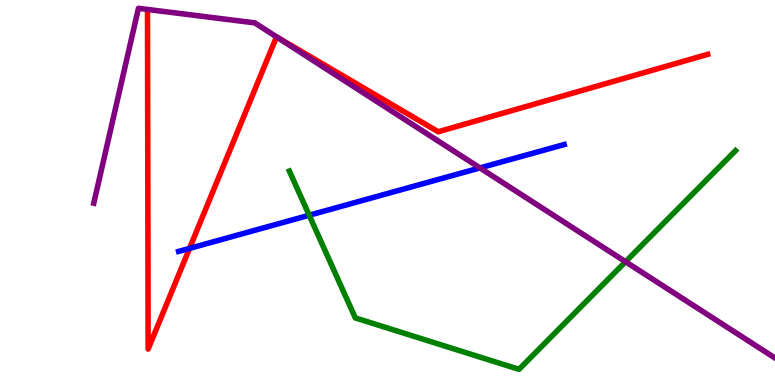[{'lines': ['blue', 'red'], 'intersections': [{'x': 2.45, 'y': 3.55}]}, {'lines': ['green', 'red'], 'intersections': []}, {'lines': ['purple', 'red'], 'intersections': [{'x': 3.57, 'y': 9.04}]}, {'lines': ['blue', 'green'], 'intersections': [{'x': 3.99, 'y': 4.41}]}, {'lines': ['blue', 'purple'], 'intersections': [{'x': 6.19, 'y': 5.64}]}, {'lines': ['green', 'purple'], 'intersections': [{'x': 8.07, 'y': 3.2}]}]